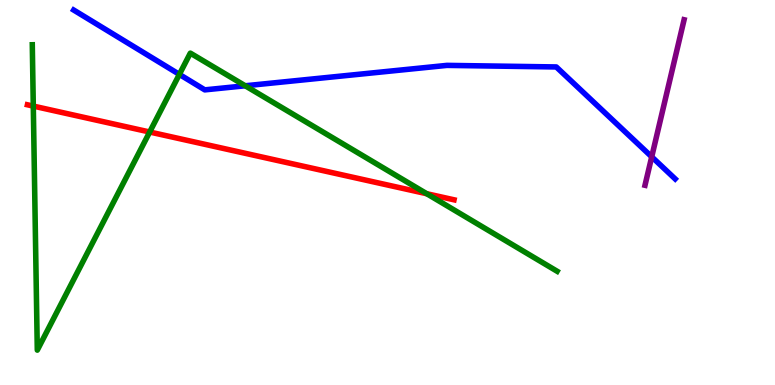[{'lines': ['blue', 'red'], 'intersections': []}, {'lines': ['green', 'red'], 'intersections': [{'x': 0.43, 'y': 7.24}, {'x': 1.93, 'y': 6.57}, {'x': 5.51, 'y': 4.97}]}, {'lines': ['purple', 'red'], 'intersections': []}, {'lines': ['blue', 'green'], 'intersections': [{'x': 2.31, 'y': 8.07}, {'x': 3.16, 'y': 7.77}]}, {'lines': ['blue', 'purple'], 'intersections': [{'x': 8.41, 'y': 5.93}]}, {'lines': ['green', 'purple'], 'intersections': []}]